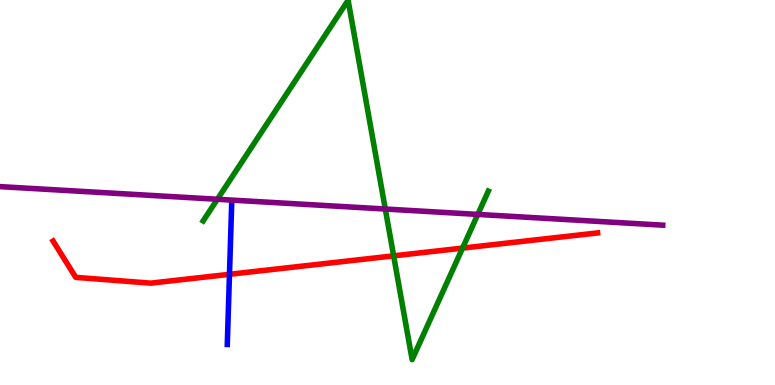[{'lines': ['blue', 'red'], 'intersections': [{'x': 2.96, 'y': 2.88}]}, {'lines': ['green', 'red'], 'intersections': [{'x': 5.08, 'y': 3.35}, {'x': 5.97, 'y': 3.56}]}, {'lines': ['purple', 'red'], 'intersections': []}, {'lines': ['blue', 'green'], 'intersections': []}, {'lines': ['blue', 'purple'], 'intersections': []}, {'lines': ['green', 'purple'], 'intersections': [{'x': 2.8, 'y': 4.82}, {'x': 4.97, 'y': 4.57}, {'x': 6.17, 'y': 4.43}]}]